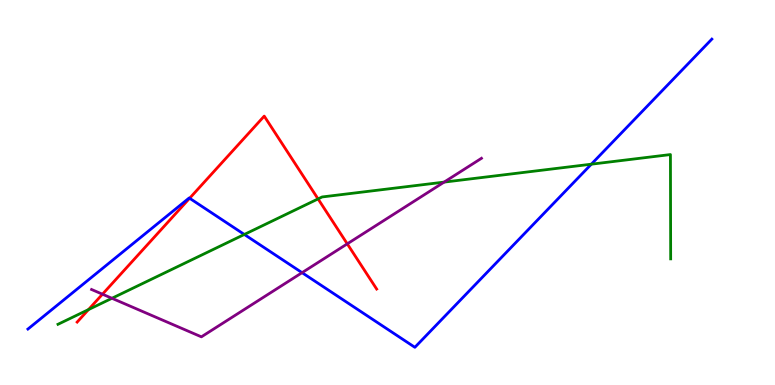[{'lines': ['blue', 'red'], 'intersections': [{'x': 2.45, 'y': 4.85}]}, {'lines': ['green', 'red'], 'intersections': [{'x': 1.14, 'y': 1.96}, {'x': 4.1, 'y': 4.83}]}, {'lines': ['purple', 'red'], 'intersections': [{'x': 1.32, 'y': 2.36}, {'x': 4.48, 'y': 3.67}]}, {'lines': ['blue', 'green'], 'intersections': [{'x': 3.15, 'y': 3.91}, {'x': 7.63, 'y': 5.74}]}, {'lines': ['blue', 'purple'], 'intersections': [{'x': 3.9, 'y': 2.92}]}, {'lines': ['green', 'purple'], 'intersections': [{'x': 1.44, 'y': 2.25}, {'x': 5.73, 'y': 5.27}]}]